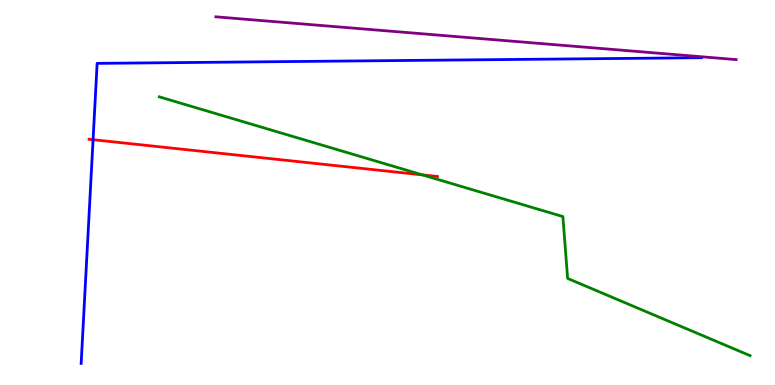[{'lines': ['blue', 'red'], 'intersections': [{'x': 1.2, 'y': 6.37}]}, {'lines': ['green', 'red'], 'intersections': [{'x': 5.45, 'y': 5.46}]}, {'lines': ['purple', 'red'], 'intersections': []}, {'lines': ['blue', 'green'], 'intersections': []}, {'lines': ['blue', 'purple'], 'intersections': []}, {'lines': ['green', 'purple'], 'intersections': []}]